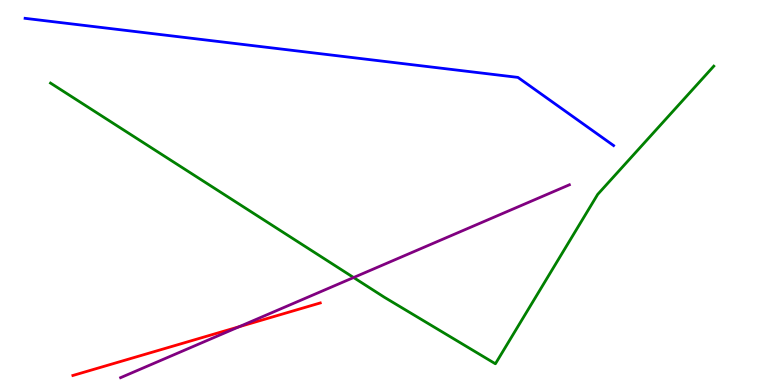[{'lines': ['blue', 'red'], 'intersections': []}, {'lines': ['green', 'red'], 'intersections': []}, {'lines': ['purple', 'red'], 'intersections': [{'x': 3.08, 'y': 1.51}]}, {'lines': ['blue', 'green'], 'intersections': []}, {'lines': ['blue', 'purple'], 'intersections': []}, {'lines': ['green', 'purple'], 'intersections': [{'x': 4.56, 'y': 2.79}]}]